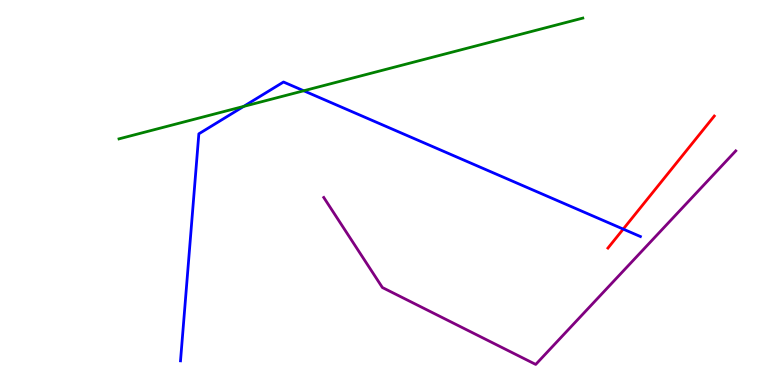[{'lines': ['blue', 'red'], 'intersections': [{'x': 8.04, 'y': 4.05}]}, {'lines': ['green', 'red'], 'intersections': []}, {'lines': ['purple', 'red'], 'intersections': []}, {'lines': ['blue', 'green'], 'intersections': [{'x': 3.14, 'y': 7.24}, {'x': 3.92, 'y': 7.64}]}, {'lines': ['blue', 'purple'], 'intersections': []}, {'lines': ['green', 'purple'], 'intersections': []}]